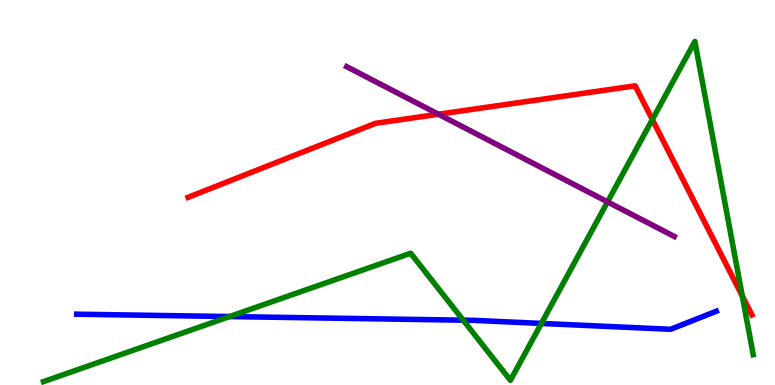[{'lines': ['blue', 'red'], 'intersections': []}, {'lines': ['green', 'red'], 'intersections': [{'x': 8.42, 'y': 6.89}, {'x': 9.58, 'y': 2.31}]}, {'lines': ['purple', 'red'], 'intersections': [{'x': 5.66, 'y': 7.03}]}, {'lines': ['blue', 'green'], 'intersections': [{'x': 2.96, 'y': 1.78}, {'x': 5.98, 'y': 1.68}, {'x': 6.99, 'y': 1.6}]}, {'lines': ['blue', 'purple'], 'intersections': []}, {'lines': ['green', 'purple'], 'intersections': [{'x': 7.84, 'y': 4.76}]}]